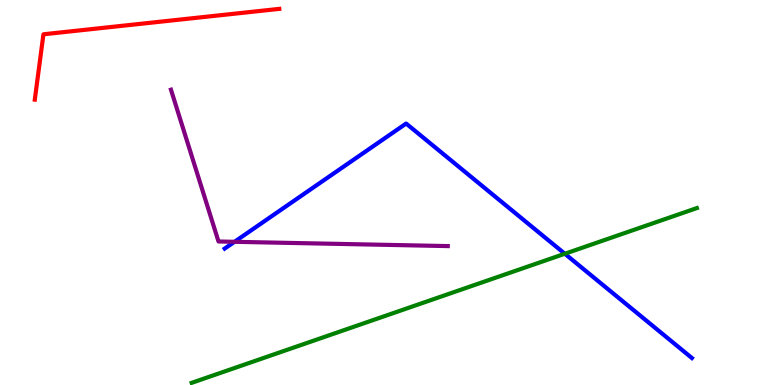[{'lines': ['blue', 'red'], 'intersections': []}, {'lines': ['green', 'red'], 'intersections': []}, {'lines': ['purple', 'red'], 'intersections': []}, {'lines': ['blue', 'green'], 'intersections': [{'x': 7.29, 'y': 3.41}]}, {'lines': ['blue', 'purple'], 'intersections': [{'x': 3.03, 'y': 3.72}]}, {'lines': ['green', 'purple'], 'intersections': []}]